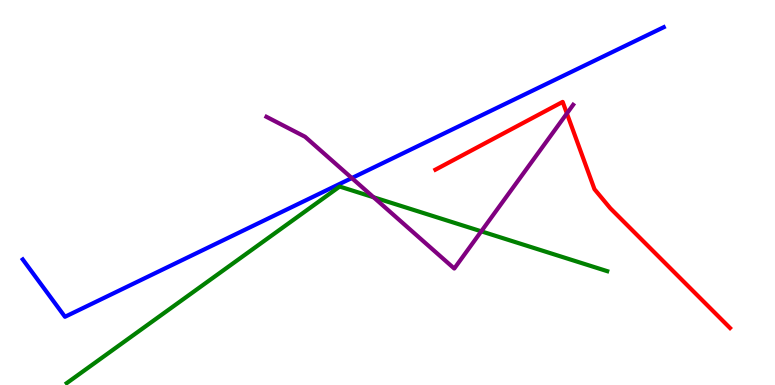[{'lines': ['blue', 'red'], 'intersections': []}, {'lines': ['green', 'red'], 'intersections': []}, {'lines': ['purple', 'red'], 'intersections': [{'x': 7.31, 'y': 7.05}]}, {'lines': ['blue', 'green'], 'intersections': []}, {'lines': ['blue', 'purple'], 'intersections': [{'x': 4.54, 'y': 5.38}]}, {'lines': ['green', 'purple'], 'intersections': [{'x': 4.82, 'y': 4.88}, {'x': 6.21, 'y': 3.99}]}]